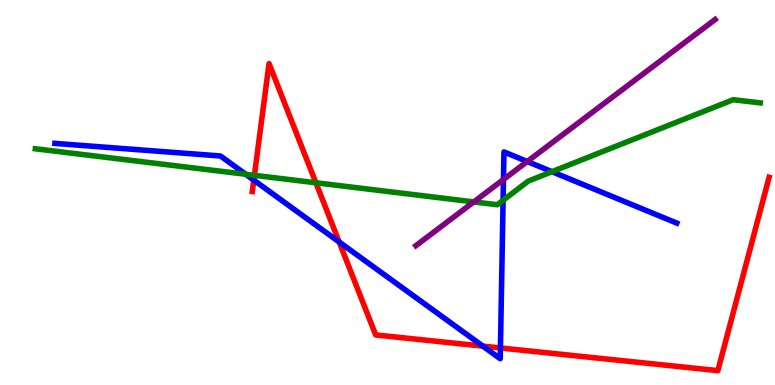[{'lines': ['blue', 'red'], 'intersections': [{'x': 3.27, 'y': 5.32}, {'x': 4.38, 'y': 3.71}, {'x': 6.23, 'y': 1.01}, {'x': 6.46, 'y': 0.962}]}, {'lines': ['green', 'red'], 'intersections': [{'x': 3.28, 'y': 5.45}, {'x': 4.08, 'y': 5.25}]}, {'lines': ['purple', 'red'], 'intersections': []}, {'lines': ['blue', 'green'], 'intersections': [{'x': 3.17, 'y': 5.47}, {'x': 6.49, 'y': 4.8}, {'x': 7.12, 'y': 5.54}]}, {'lines': ['blue', 'purple'], 'intersections': [{'x': 6.5, 'y': 5.34}, {'x': 6.8, 'y': 5.8}]}, {'lines': ['green', 'purple'], 'intersections': [{'x': 6.11, 'y': 4.76}]}]